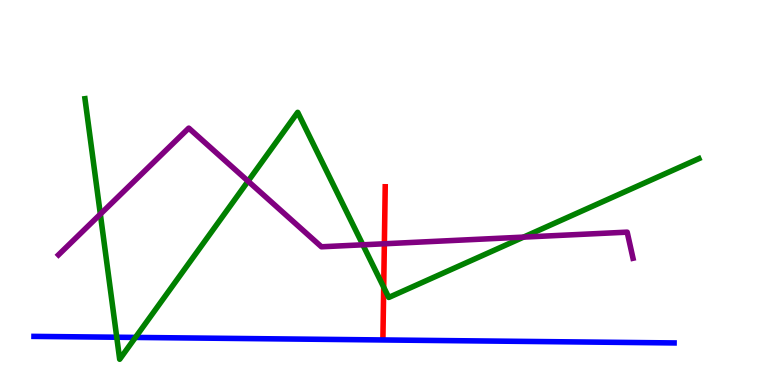[{'lines': ['blue', 'red'], 'intersections': []}, {'lines': ['green', 'red'], 'intersections': [{'x': 4.95, 'y': 2.54}]}, {'lines': ['purple', 'red'], 'intersections': [{'x': 4.96, 'y': 3.67}]}, {'lines': ['blue', 'green'], 'intersections': [{'x': 1.51, 'y': 1.24}, {'x': 1.75, 'y': 1.24}]}, {'lines': ['blue', 'purple'], 'intersections': []}, {'lines': ['green', 'purple'], 'intersections': [{'x': 1.29, 'y': 4.44}, {'x': 3.2, 'y': 5.29}, {'x': 4.68, 'y': 3.64}, {'x': 6.76, 'y': 3.84}]}]